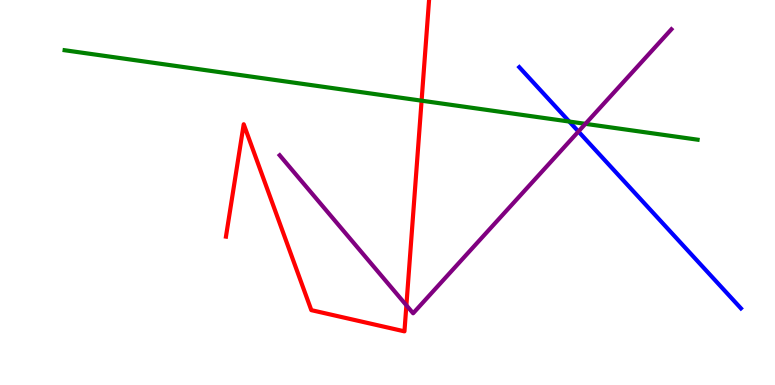[{'lines': ['blue', 'red'], 'intersections': []}, {'lines': ['green', 'red'], 'intersections': [{'x': 5.44, 'y': 7.38}]}, {'lines': ['purple', 'red'], 'intersections': [{'x': 5.24, 'y': 2.07}]}, {'lines': ['blue', 'green'], 'intersections': [{'x': 7.35, 'y': 6.84}]}, {'lines': ['blue', 'purple'], 'intersections': [{'x': 7.46, 'y': 6.58}]}, {'lines': ['green', 'purple'], 'intersections': [{'x': 7.55, 'y': 6.78}]}]